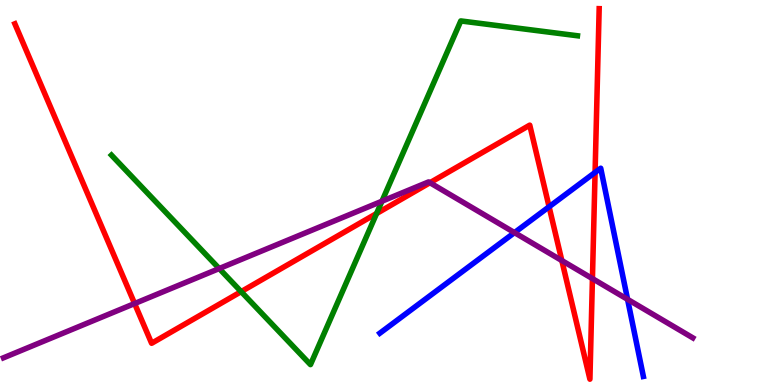[{'lines': ['blue', 'red'], 'intersections': [{'x': 7.09, 'y': 4.63}, {'x': 7.68, 'y': 5.52}]}, {'lines': ['green', 'red'], 'intersections': [{'x': 3.11, 'y': 2.42}, {'x': 4.86, 'y': 4.45}]}, {'lines': ['purple', 'red'], 'intersections': [{'x': 1.74, 'y': 2.12}, {'x': 5.55, 'y': 5.25}, {'x': 7.25, 'y': 3.23}, {'x': 7.64, 'y': 2.76}]}, {'lines': ['blue', 'green'], 'intersections': []}, {'lines': ['blue', 'purple'], 'intersections': [{'x': 6.64, 'y': 3.96}, {'x': 8.1, 'y': 2.22}]}, {'lines': ['green', 'purple'], 'intersections': [{'x': 2.83, 'y': 3.02}, {'x': 4.93, 'y': 4.77}]}]